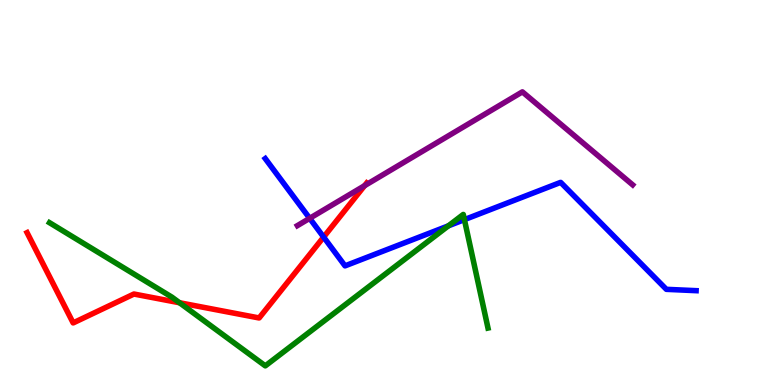[{'lines': ['blue', 'red'], 'intersections': [{'x': 4.18, 'y': 3.84}]}, {'lines': ['green', 'red'], 'intersections': [{'x': 2.32, 'y': 2.14}]}, {'lines': ['purple', 'red'], 'intersections': [{'x': 4.7, 'y': 5.18}]}, {'lines': ['blue', 'green'], 'intersections': [{'x': 5.79, 'y': 4.13}, {'x': 5.99, 'y': 4.3}]}, {'lines': ['blue', 'purple'], 'intersections': [{'x': 4.0, 'y': 4.33}]}, {'lines': ['green', 'purple'], 'intersections': []}]